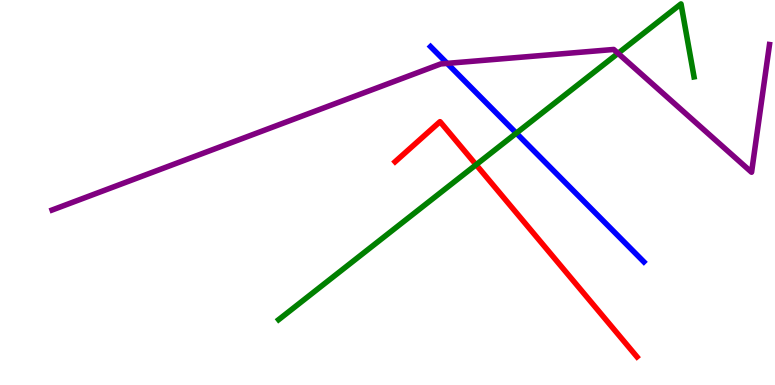[{'lines': ['blue', 'red'], 'intersections': []}, {'lines': ['green', 'red'], 'intersections': [{'x': 6.14, 'y': 5.72}]}, {'lines': ['purple', 'red'], 'intersections': []}, {'lines': ['blue', 'green'], 'intersections': [{'x': 6.66, 'y': 6.54}]}, {'lines': ['blue', 'purple'], 'intersections': [{'x': 5.77, 'y': 8.35}]}, {'lines': ['green', 'purple'], 'intersections': [{'x': 7.97, 'y': 8.61}]}]